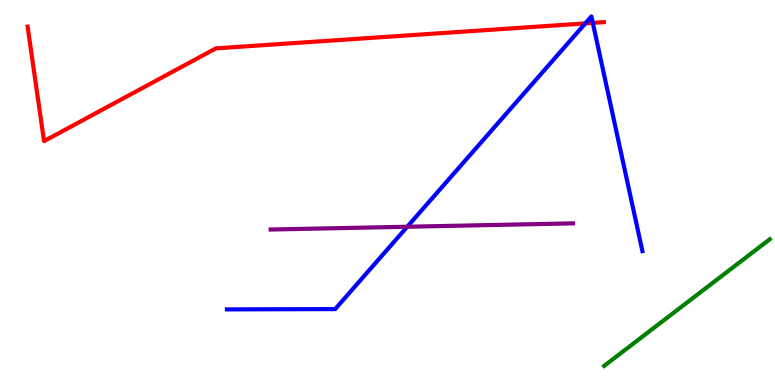[{'lines': ['blue', 'red'], 'intersections': [{'x': 7.55, 'y': 9.39}, {'x': 7.65, 'y': 9.41}]}, {'lines': ['green', 'red'], 'intersections': []}, {'lines': ['purple', 'red'], 'intersections': []}, {'lines': ['blue', 'green'], 'intersections': []}, {'lines': ['blue', 'purple'], 'intersections': [{'x': 5.26, 'y': 4.11}]}, {'lines': ['green', 'purple'], 'intersections': []}]